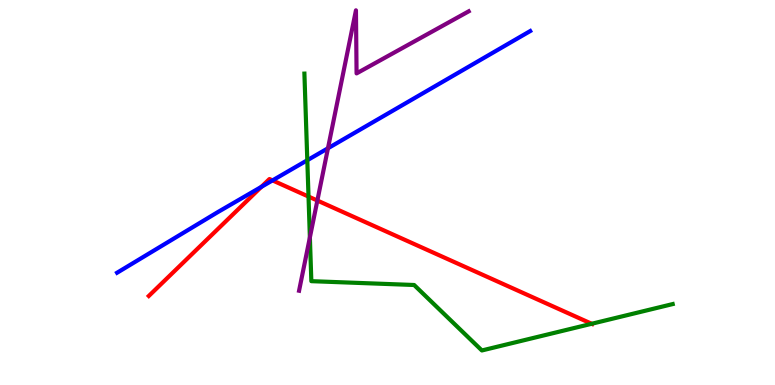[{'lines': ['blue', 'red'], 'intersections': [{'x': 3.37, 'y': 5.15}, {'x': 3.52, 'y': 5.31}]}, {'lines': ['green', 'red'], 'intersections': [{'x': 3.98, 'y': 4.89}, {'x': 7.63, 'y': 1.59}]}, {'lines': ['purple', 'red'], 'intersections': [{'x': 4.1, 'y': 4.79}]}, {'lines': ['blue', 'green'], 'intersections': [{'x': 3.97, 'y': 5.84}]}, {'lines': ['blue', 'purple'], 'intersections': [{'x': 4.23, 'y': 6.15}]}, {'lines': ['green', 'purple'], 'intersections': [{'x': 4.0, 'y': 3.83}]}]